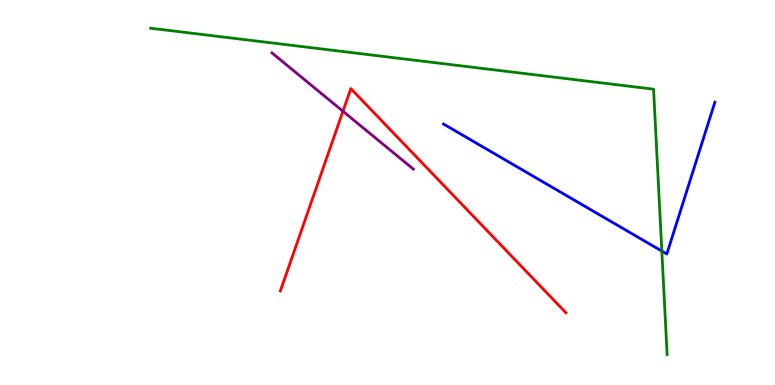[{'lines': ['blue', 'red'], 'intersections': []}, {'lines': ['green', 'red'], 'intersections': []}, {'lines': ['purple', 'red'], 'intersections': [{'x': 4.43, 'y': 7.11}]}, {'lines': ['blue', 'green'], 'intersections': [{'x': 8.54, 'y': 3.48}]}, {'lines': ['blue', 'purple'], 'intersections': []}, {'lines': ['green', 'purple'], 'intersections': []}]